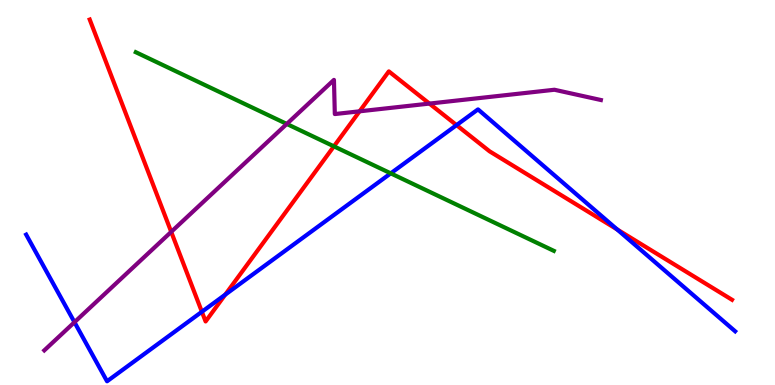[{'lines': ['blue', 'red'], 'intersections': [{'x': 2.6, 'y': 1.9}, {'x': 2.91, 'y': 2.35}, {'x': 5.89, 'y': 6.75}, {'x': 7.96, 'y': 4.04}]}, {'lines': ['green', 'red'], 'intersections': [{'x': 4.31, 'y': 6.2}]}, {'lines': ['purple', 'red'], 'intersections': [{'x': 2.21, 'y': 3.98}, {'x': 4.64, 'y': 7.11}, {'x': 5.54, 'y': 7.31}]}, {'lines': ['blue', 'green'], 'intersections': [{'x': 5.04, 'y': 5.5}]}, {'lines': ['blue', 'purple'], 'intersections': [{'x': 0.961, 'y': 1.63}]}, {'lines': ['green', 'purple'], 'intersections': [{'x': 3.7, 'y': 6.78}]}]